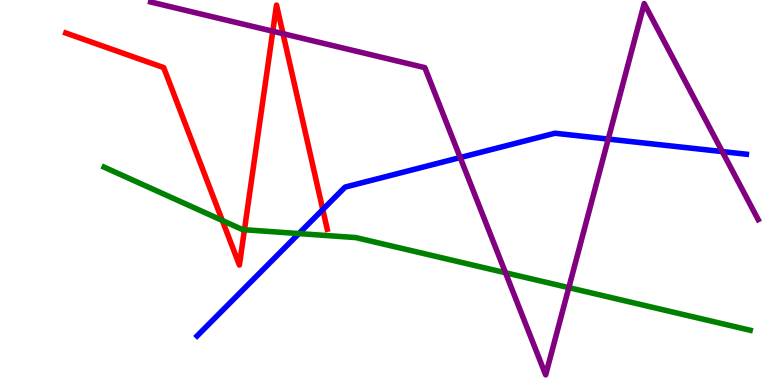[{'lines': ['blue', 'red'], 'intersections': [{'x': 4.16, 'y': 4.56}]}, {'lines': ['green', 'red'], 'intersections': [{'x': 2.87, 'y': 4.27}, {'x': 3.15, 'y': 4.03}]}, {'lines': ['purple', 'red'], 'intersections': [{'x': 3.52, 'y': 9.19}, {'x': 3.65, 'y': 9.13}]}, {'lines': ['blue', 'green'], 'intersections': [{'x': 3.86, 'y': 3.93}]}, {'lines': ['blue', 'purple'], 'intersections': [{'x': 5.94, 'y': 5.91}, {'x': 7.85, 'y': 6.39}, {'x': 9.32, 'y': 6.06}]}, {'lines': ['green', 'purple'], 'intersections': [{'x': 6.52, 'y': 2.92}, {'x': 7.34, 'y': 2.53}]}]